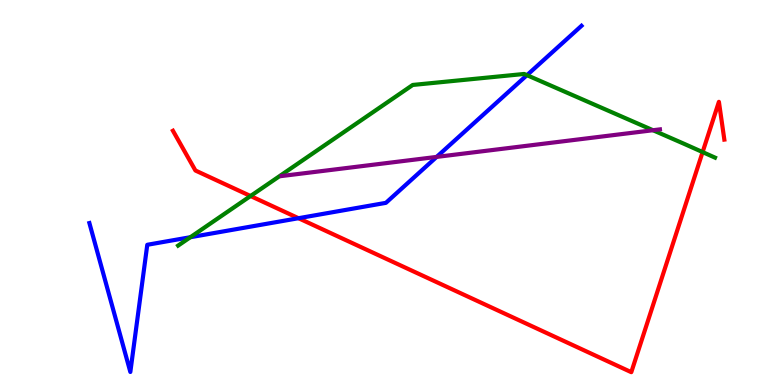[{'lines': ['blue', 'red'], 'intersections': [{'x': 3.85, 'y': 4.33}]}, {'lines': ['green', 'red'], 'intersections': [{'x': 3.23, 'y': 4.91}, {'x': 9.07, 'y': 6.05}]}, {'lines': ['purple', 'red'], 'intersections': []}, {'lines': ['blue', 'green'], 'intersections': [{'x': 2.46, 'y': 3.84}, {'x': 6.8, 'y': 8.05}]}, {'lines': ['blue', 'purple'], 'intersections': [{'x': 5.63, 'y': 5.92}]}, {'lines': ['green', 'purple'], 'intersections': [{'x': 8.43, 'y': 6.62}]}]